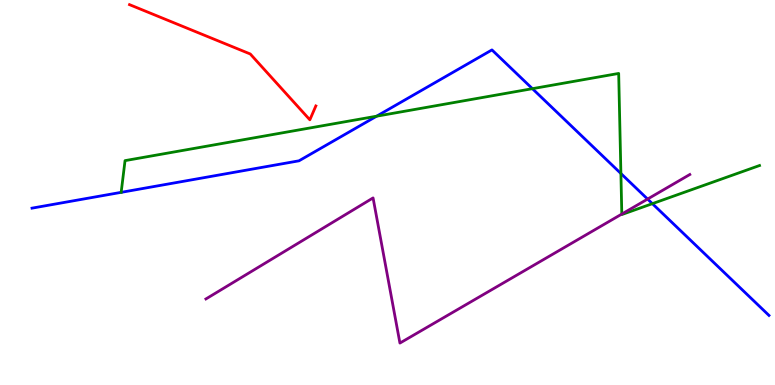[{'lines': ['blue', 'red'], 'intersections': []}, {'lines': ['green', 'red'], 'intersections': []}, {'lines': ['purple', 'red'], 'intersections': []}, {'lines': ['blue', 'green'], 'intersections': [{'x': 4.86, 'y': 6.98}, {'x': 6.87, 'y': 7.7}, {'x': 8.01, 'y': 5.49}, {'x': 8.42, 'y': 4.71}]}, {'lines': ['blue', 'purple'], 'intersections': [{'x': 8.36, 'y': 4.83}]}, {'lines': ['green', 'purple'], 'intersections': [{'x': 8.02, 'y': 4.44}]}]